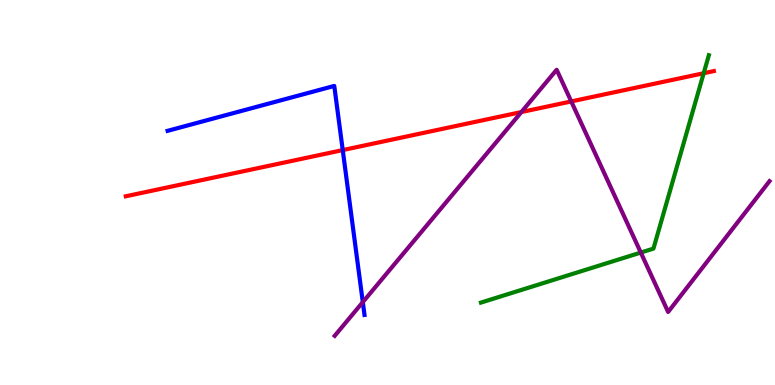[{'lines': ['blue', 'red'], 'intersections': [{'x': 4.42, 'y': 6.1}]}, {'lines': ['green', 'red'], 'intersections': [{'x': 9.08, 'y': 8.1}]}, {'lines': ['purple', 'red'], 'intersections': [{'x': 6.73, 'y': 7.09}, {'x': 7.37, 'y': 7.37}]}, {'lines': ['blue', 'green'], 'intersections': []}, {'lines': ['blue', 'purple'], 'intersections': [{'x': 4.68, 'y': 2.15}]}, {'lines': ['green', 'purple'], 'intersections': [{'x': 8.27, 'y': 3.44}]}]